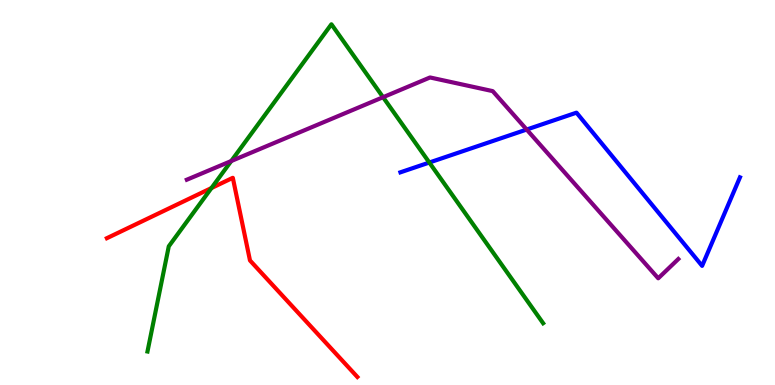[{'lines': ['blue', 'red'], 'intersections': []}, {'lines': ['green', 'red'], 'intersections': [{'x': 2.73, 'y': 5.12}]}, {'lines': ['purple', 'red'], 'intersections': []}, {'lines': ['blue', 'green'], 'intersections': [{'x': 5.54, 'y': 5.78}]}, {'lines': ['blue', 'purple'], 'intersections': [{'x': 6.8, 'y': 6.64}]}, {'lines': ['green', 'purple'], 'intersections': [{'x': 2.98, 'y': 5.82}, {'x': 4.94, 'y': 7.48}]}]